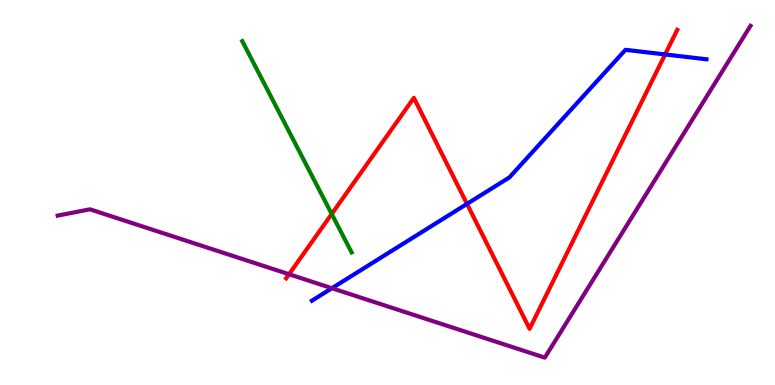[{'lines': ['blue', 'red'], 'intersections': [{'x': 6.03, 'y': 4.7}, {'x': 8.58, 'y': 8.59}]}, {'lines': ['green', 'red'], 'intersections': [{'x': 4.28, 'y': 4.44}]}, {'lines': ['purple', 'red'], 'intersections': [{'x': 3.73, 'y': 2.88}]}, {'lines': ['blue', 'green'], 'intersections': []}, {'lines': ['blue', 'purple'], 'intersections': [{'x': 4.28, 'y': 2.51}]}, {'lines': ['green', 'purple'], 'intersections': []}]